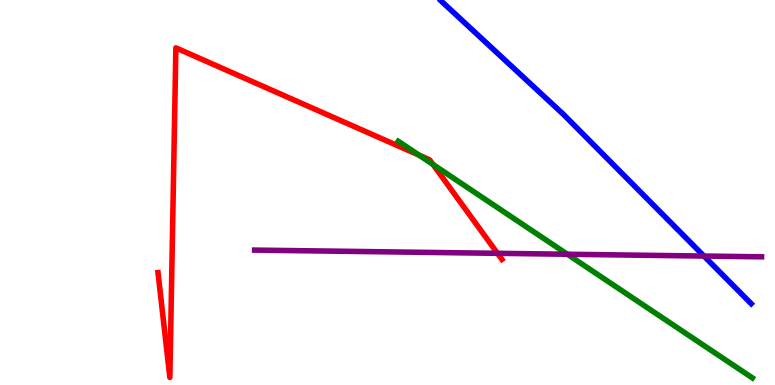[{'lines': ['blue', 'red'], 'intersections': []}, {'lines': ['green', 'red'], 'intersections': [{'x': 5.41, 'y': 5.97}, {'x': 5.59, 'y': 5.73}]}, {'lines': ['purple', 'red'], 'intersections': [{'x': 6.42, 'y': 3.42}]}, {'lines': ['blue', 'green'], 'intersections': []}, {'lines': ['blue', 'purple'], 'intersections': [{'x': 9.08, 'y': 3.35}]}, {'lines': ['green', 'purple'], 'intersections': [{'x': 7.32, 'y': 3.4}]}]